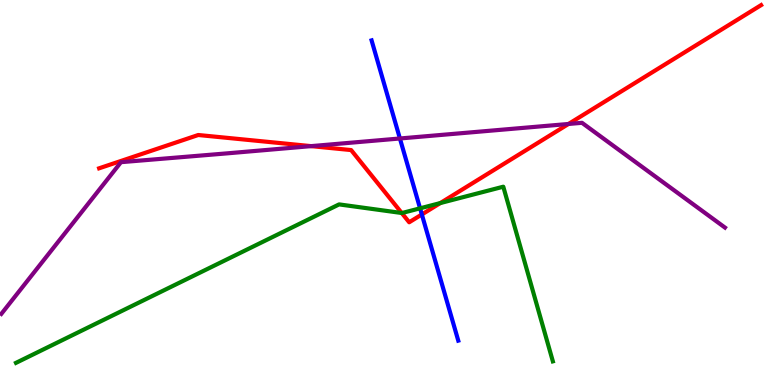[{'lines': ['blue', 'red'], 'intersections': [{'x': 5.44, 'y': 4.43}]}, {'lines': ['green', 'red'], 'intersections': [{'x': 5.18, 'y': 4.47}, {'x': 5.68, 'y': 4.73}]}, {'lines': ['purple', 'red'], 'intersections': [{'x': 4.01, 'y': 6.2}, {'x': 7.34, 'y': 6.78}]}, {'lines': ['blue', 'green'], 'intersections': [{'x': 5.42, 'y': 4.59}]}, {'lines': ['blue', 'purple'], 'intersections': [{'x': 5.16, 'y': 6.4}]}, {'lines': ['green', 'purple'], 'intersections': []}]